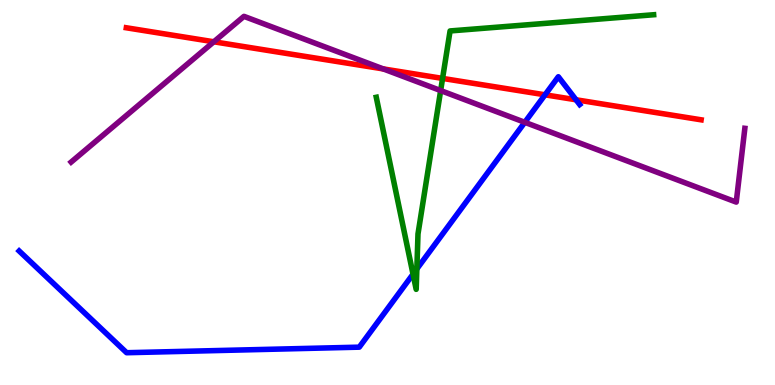[{'lines': ['blue', 'red'], 'intersections': [{'x': 7.03, 'y': 7.54}, {'x': 7.43, 'y': 7.41}]}, {'lines': ['green', 'red'], 'intersections': [{'x': 5.71, 'y': 7.96}]}, {'lines': ['purple', 'red'], 'intersections': [{'x': 2.76, 'y': 8.91}, {'x': 4.95, 'y': 8.21}]}, {'lines': ['blue', 'green'], 'intersections': [{'x': 5.33, 'y': 2.88}, {'x': 5.38, 'y': 3.01}]}, {'lines': ['blue', 'purple'], 'intersections': [{'x': 6.77, 'y': 6.82}]}, {'lines': ['green', 'purple'], 'intersections': [{'x': 5.69, 'y': 7.65}]}]